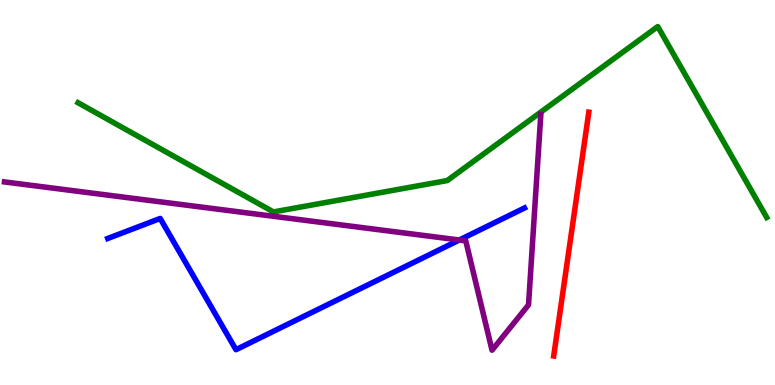[{'lines': ['blue', 'red'], 'intersections': []}, {'lines': ['green', 'red'], 'intersections': []}, {'lines': ['purple', 'red'], 'intersections': []}, {'lines': ['blue', 'green'], 'intersections': []}, {'lines': ['blue', 'purple'], 'intersections': [{'x': 5.93, 'y': 3.77}]}, {'lines': ['green', 'purple'], 'intersections': []}]